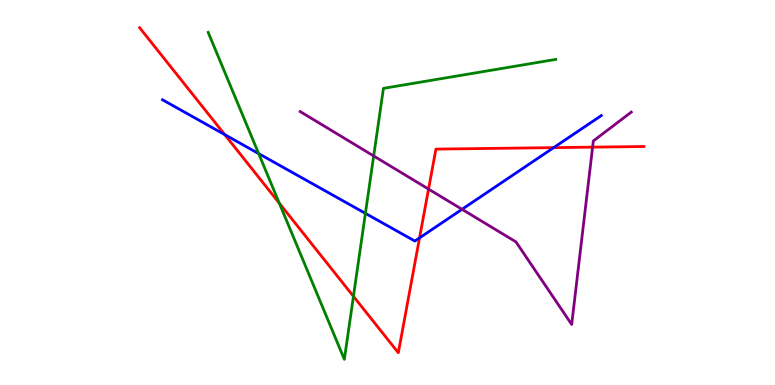[{'lines': ['blue', 'red'], 'intersections': [{'x': 2.9, 'y': 6.5}, {'x': 5.41, 'y': 3.82}, {'x': 7.14, 'y': 6.17}]}, {'lines': ['green', 'red'], 'intersections': [{'x': 3.6, 'y': 4.72}, {'x': 4.56, 'y': 2.3}]}, {'lines': ['purple', 'red'], 'intersections': [{'x': 5.53, 'y': 5.09}, {'x': 7.65, 'y': 6.18}]}, {'lines': ['blue', 'green'], 'intersections': [{'x': 3.34, 'y': 6.01}, {'x': 4.71, 'y': 4.46}]}, {'lines': ['blue', 'purple'], 'intersections': [{'x': 5.96, 'y': 4.56}]}, {'lines': ['green', 'purple'], 'intersections': [{'x': 4.82, 'y': 5.95}]}]